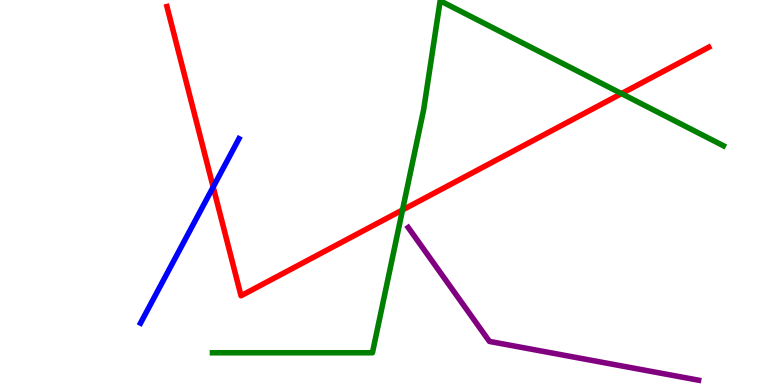[{'lines': ['blue', 'red'], 'intersections': [{'x': 2.75, 'y': 5.14}]}, {'lines': ['green', 'red'], 'intersections': [{'x': 5.19, 'y': 4.55}, {'x': 8.02, 'y': 7.57}]}, {'lines': ['purple', 'red'], 'intersections': []}, {'lines': ['blue', 'green'], 'intersections': []}, {'lines': ['blue', 'purple'], 'intersections': []}, {'lines': ['green', 'purple'], 'intersections': []}]